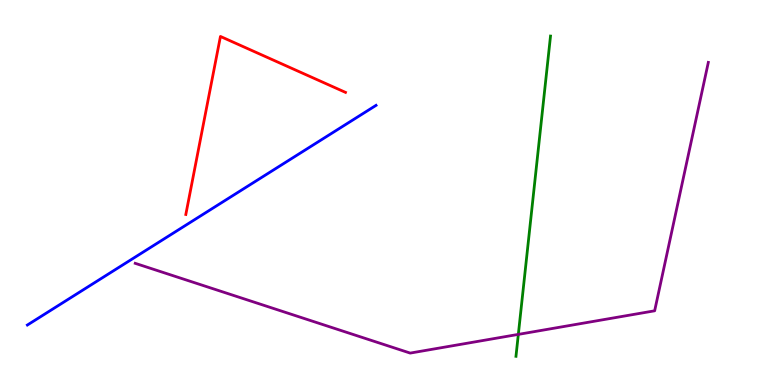[{'lines': ['blue', 'red'], 'intersections': []}, {'lines': ['green', 'red'], 'intersections': []}, {'lines': ['purple', 'red'], 'intersections': []}, {'lines': ['blue', 'green'], 'intersections': []}, {'lines': ['blue', 'purple'], 'intersections': []}, {'lines': ['green', 'purple'], 'intersections': [{'x': 6.69, 'y': 1.31}]}]